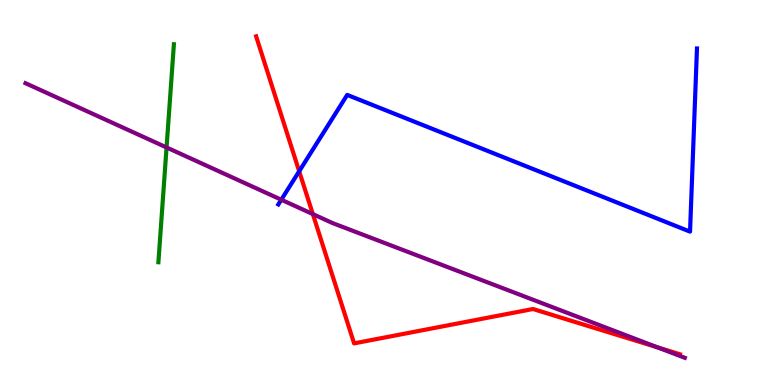[{'lines': ['blue', 'red'], 'intersections': [{'x': 3.86, 'y': 5.55}]}, {'lines': ['green', 'red'], 'intersections': []}, {'lines': ['purple', 'red'], 'intersections': [{'x': 4.04, 'y': 4.44}, {'x': 8.49, 'y': 0.977}]}, {'lines': ['blue', 'green'], 'intersections': []}, {'lines': ['blue', 'purple'], 'intersections': [{'x': 3.63, 'y': 4.81}]}, {'lines': ['green', 'purple'], 'intersections': [{'x': 2.15, 'y': 6.17}]}]